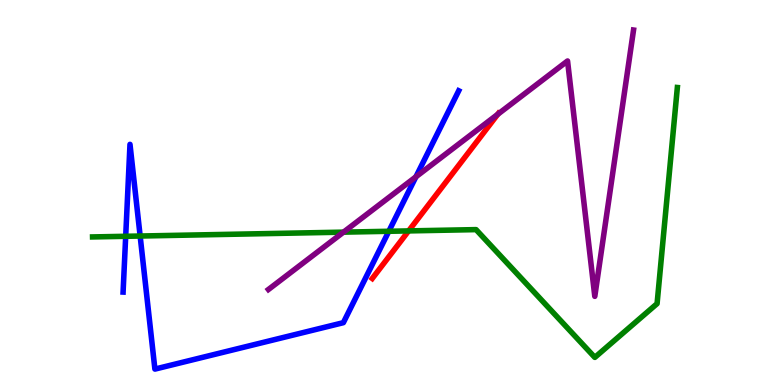[{'lines': ['blue', 'red'], 'intersections': []}, {'lines': ['green', 'red'], 'intersections': [{'x': 5.27, 'y': 4.0}]}, {'lines': ['purple', 'red'], 'intersections': [{'x': 6.42, 'y': 7.03}]}, {'lines': ['blue', 'green'], 'intersections': [{'x': 1.62, 'y': 3.86}, {'x': 1.81, 'y': 3.87}, {'x': 5.02, 'y': 3.99}]}, {'lines': ['blue', 'purple'], 'intersections': [{'x': 5.37, 'y': 5.41}]}, {'lines': ['green', 'purple'], 'intersections': [{'x': 4.43, 'y': 3.97}]}]